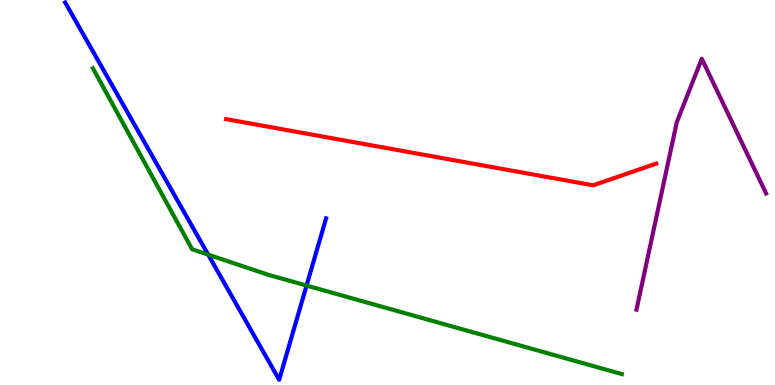[{'lines': ['blue', 'red'], 'intersections': []}, {'lines': ['green', 'red'], 'intersections': []}, {'lines': ['purple', 'red'], 'intersections': []}, {'lines': ['blue', 'green'], 'intersections': [{'x': 2.69, 'y': 3.39}, {'x': 3.96, 'y': 2.58}]}, {'lines': ['blue', 'purple'], 'intersections': []}, {'lines': ['green', 'purple'], 'intersections': []}]